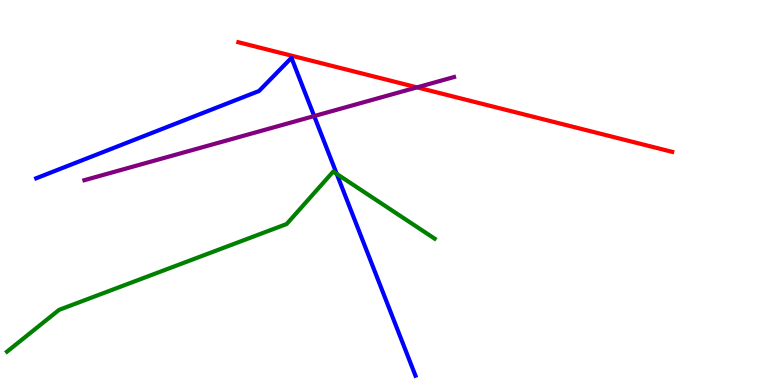[{'lines': ['blue', 'red'], 'intersections': []}, {'lines': ['green', 'red'], 'intersections': []}, {'lines': ['purple', 'red'], 'intersections': [{'x': 5.38, 'y': 7.73}]}, {'lines': ['blue', 'green'], 'intersections': [{'x': 4.35, 'y': 5.48}]}, {'lines': ['blue', 'purple'], 'intersections': [{'x': 4.05, 'y': 6.99}]}, {'lines': ['green', 'purple'], 'intersections': []}]